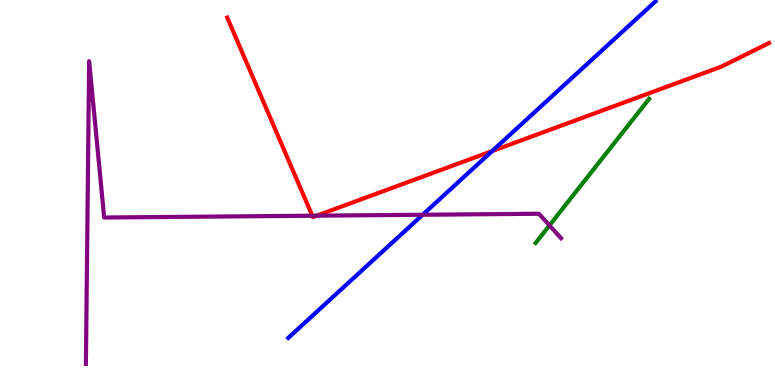[{'lines': ['blue', 'red'], 'intersections': [{'x': 6.35, 'y': 6.08}]}, {'lines': ['green', 'red'], 'intersections': []}, {'lines': ['purple', 'red'], 'intersections': [{'x': 4.03, 'y': 4.4}, {'x': 4.09, 'y': 4.4}]}, {'lines': ['blue', 'green'], 'intersections': []}, {'lines': ['blue', 'purple'], 'intersections': [{'x': 5.45, 'y': 4.42}]}, {'lines': ['green', 'purple'], 'intersections': [{'x': 7.09, 'y': 4.15}]}]